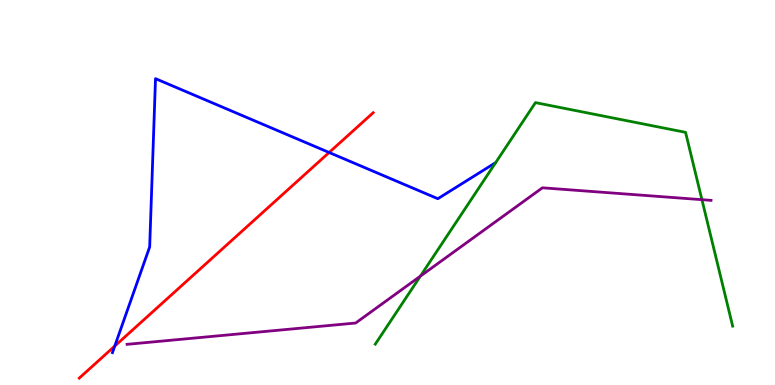[{'lines': ['blue', 'red'], 'intersections': [{'x': 1.48, 'y': 1.01}, {'x': 4.25, 'y': 6.04}]}, {'lines': ['green', 'red'], 'intersections': []}, {'lines': ['purple', 'red'], 'intersections': []}, {'lines': ['blue', 'green'], 'intersections': []}, {'lines': ['blue', 'purple'], 'intersections': []}, {'lines': ['green', 'purple'], 'intersections': [{'x': 5.42, 'y': 2.83}, {'x': 9.06, 'y': 4.81}]}]